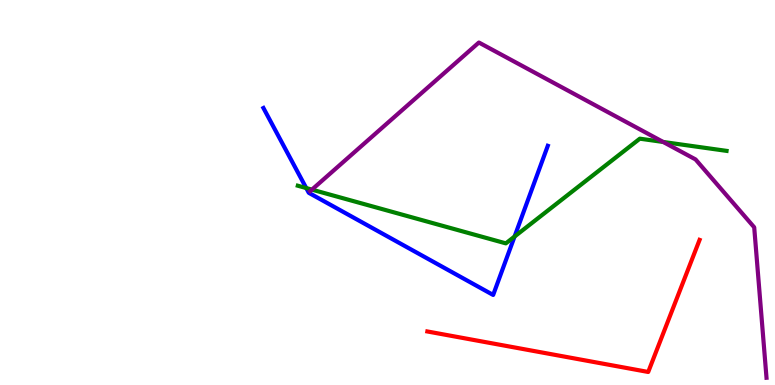[{'lines': ['blue', 'red'], 'intersections': []}, {'lines': ['green', 'red'], 'intersections': []}, {'lines': ['purple', 'red'], 'intersections': []}, {'lines': ['blue', 'green'], 'intersections': [{'x': 3.95, 'y': 5.12}, {'x': 6.64, 'y': 3.86}]}, {'lines': ['blue', 'purple'], 'intersections': []}, {'lines': ['green', 'purple'], 'intersections': [{'x': 4.02, 'y': 5.07}, {'x': 8.56, 'y': 6.31}]}]